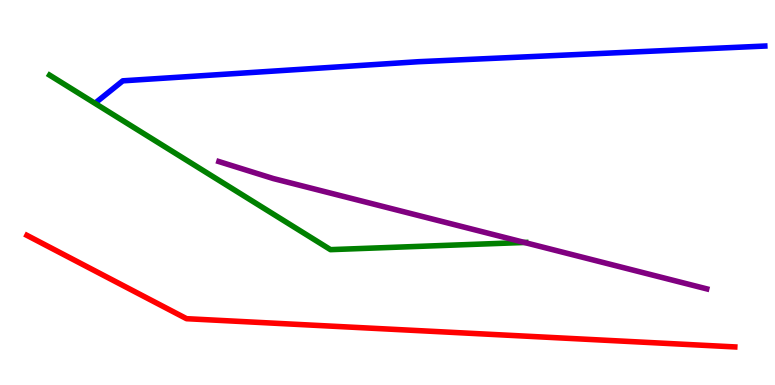[{'lines': ['blue', 'red'], 'intersections': []}, {'lines': ['green', 'red'], 'intersections': []}, {'lines': ['purple', 'red'], 'intersections': []}, {'lines': ['blue', 'green'], 'intersections': []}, {'lines': ['blue', 'purple'], 'intersections': []}, {'lines': ['green', 'purple'], 'intersections': [{'x': 6.77, 'y': 3.7}]}]